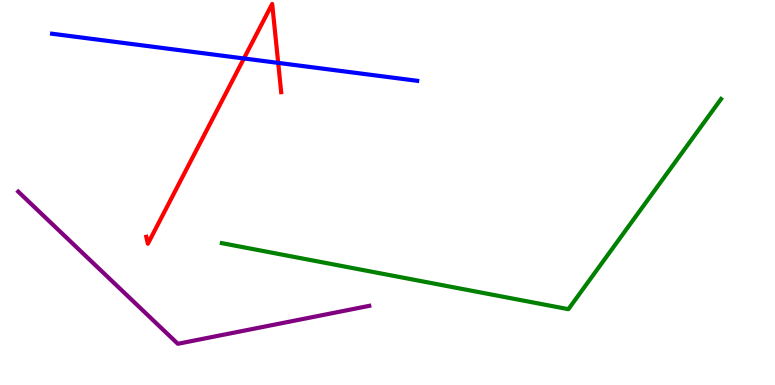[{'lines': ['blue', 'red'], 'intersections': [{'x': 3.15, 'y': 8.48}, {'x': 3.59, 'y': 8.37}]}, {'lines': ['green', 'red'], 'intersections': []}, {'lines': ['purple', 'red'], 'intersections': []}, {'lines': ['blue', 'green'], 'intersections': []}, {'lines': ['blue', 'purple'], 'intersections': []}, {'lines': ['green', 'purple'], 'intersections': []}]